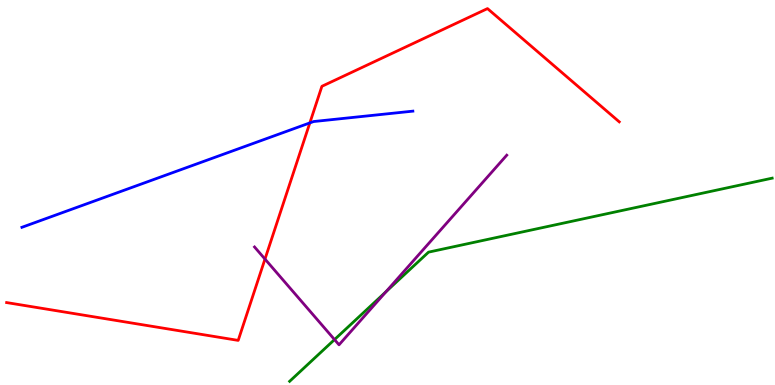[{'lines': ['blue', 'red'], 'intersections': [{'x': 4.0, 'y': 6.81}]}, {'lines': ['green', 'red'], 'intersections': []}, {'lines': ['purple', 'red'], 'intersections': [{'x': 3.42, 'y': 3.27}]}, {'lines': ['blue', 'green'], 'intersections': []}, {'lines': ['blue', 'purple'], 'intersections': []}, {'lines': ['green', 'purple'], 'intersections': [{'x': 4.32, 'y': 1.18}, {'x': 4.98, 'y': 2.42}]}]